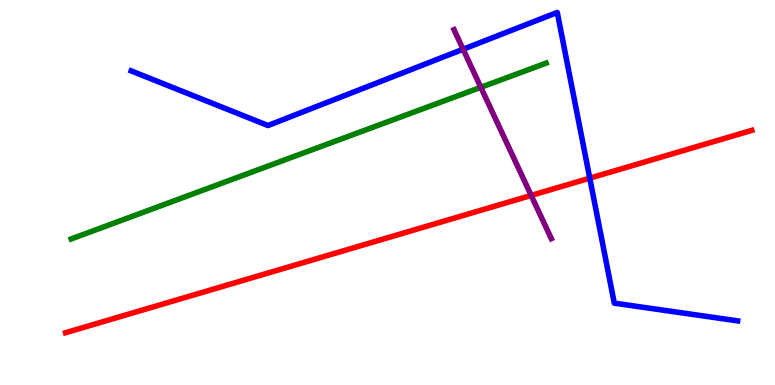[{'lines': ['blue', 'red'], 'intersections': [{'x': 7.61, 'y': 5.37}]}, {'lines': ['green', 'red'], 'intersections': []}, {'lines': ['purple', 'red'], 'intersections': [{'x': 6.85, 'y': 4.92}]}, {'lines': ['blue', 'green'], 'intersections': []}, {'lines': ['blue', 'purple'], 'intersections': [{'x': 5.98, 'y': 8.72}]}, {'lines': ['green', 'purple'], 'intersections': [{'x': 6.2, 'y': 7.73}]}]